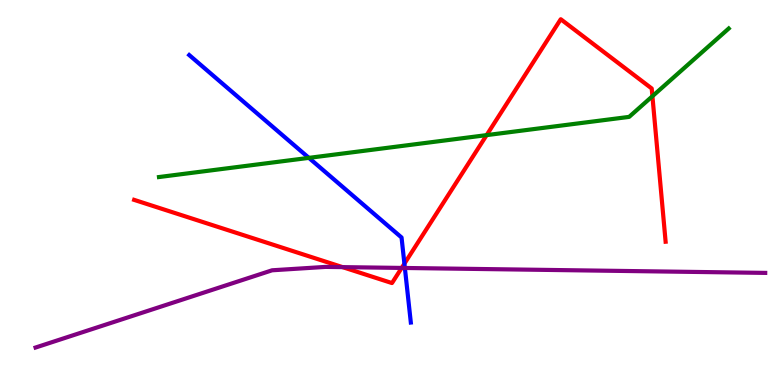[{'lines': ['blue', 'red'], 'intersections': [{'x': 5.22, 'y': 3.15}]}, {'lines': ['green', 'red'], 'intersections': [{'x': 6.28, 'y': 6.49}, {'x': 8.42, 'y': 7.5}]}, {'lines': ['purple', 'red'], 'intersections': [{'x': 4.42, 'y': 3.06}, {'x': 5.18, 'y': 3.04}]}, {'lines': ['blue', 'green'], 'intersections': [{'x': 3.99, 'y': 5.9}]}, {'lines': ['blue', 'purple'], 'intersections': [{'x': 5.22, 'y': 3.04}]}, {'lines': ['green', 'purple'], 'intersections': []}]